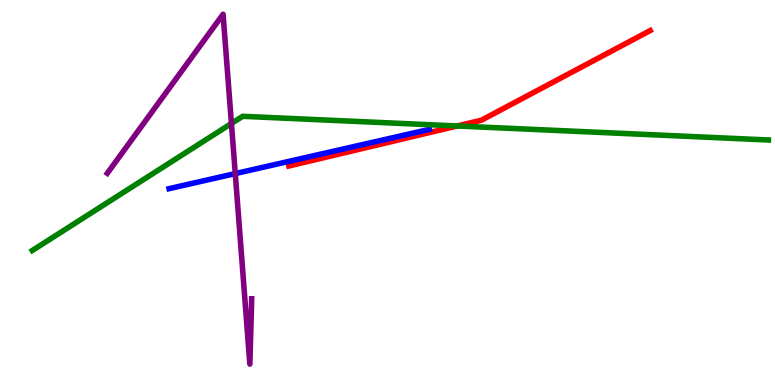[{'lines': ['blue', 'red'], 'intersections': []}, {'lines': ['green', 'red'], 'intersections': [{'x': 5.9, 'y': 6.73}]}, {'lines': ['purple', 'red'], 'intersections': []}, {'lines': ['blue', 'green'], 'intersections': []}, {'lines': ['blue', 'purple'], 'intersections': [{'x': 3.04, 'y': 5.49}]}, {'lines': ['green', 'purple'], 'intersections': [{'x': 2.99, 'y': 6.79}]}]